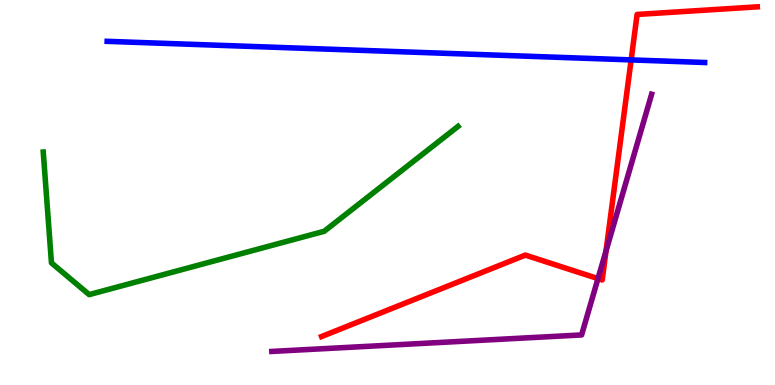[{'lines': ['blue', 'red'], 'intersections': [{'x': 8.14, 'y': 8.44}]}, {'lines': ['green', 'red'], 'intersections': []}, {'lines': ['purple', 'red'], 'intersections': [{'x': 7.72, 'y': 2.76}, {'x': 7.82, 'y': 3.48}]}, {'lines': ['blue', 'green'], 'intersections': []}, {'lines': ['blue', 'purple'], 'intersections': []}, {'lines': ['green', 'purple'], 'intersections': []}]